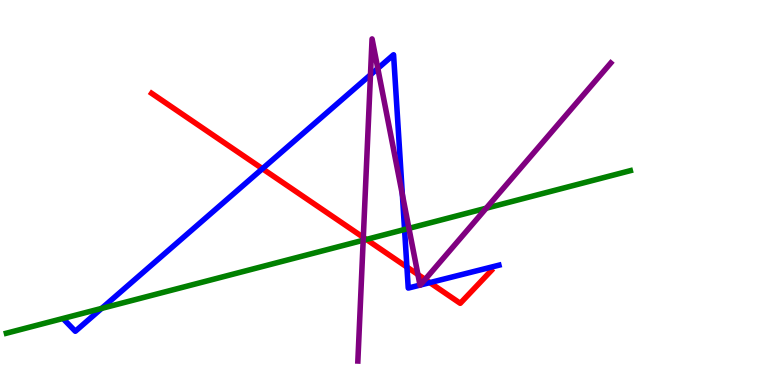[{'lines': ['blue', 'red'], 'intersections': [{'x': 3.39, 'y': 5.62}, {'x': 5.25, 'y': 3.06}, {'x': 5.55, 'y': 2.66}]}, {'lines': ['green', 'red'], 'intersections': [{'x': 4.73, 'y': 3.78}]}, {'lines': ['purple', 'red'], 'intersections': [{'x': 4.69, 'y': 3.83}, {'x': 5.39, 'y': 2.87}, {'x': 5.49, 'y': 2.74}]}, {'lines': ['blue', 'green'], 'intersections': [{'x': 1.31, 'y': 1.99}, {'x': 5.22, 'y': 4.04}]}, {'lines': ['blue', 'purple'], 'intersections': [{'x': 4.78, 'y': 8.06}, {'x': 4.87, 'y': 8.22}, {'x': 5.19, 'y': 4.95}, {'x': 5.42, 'y': 2.59}, {'x': 5.42, 'y': 2.6}]}, {'lines': ['green', 'purple'], 'intersections': [{'x': 4.69, 'y': 3.76}, {'x': 5.28, 'y': 4.07}, {'x': 6.27, 'y': 4.59}]}]